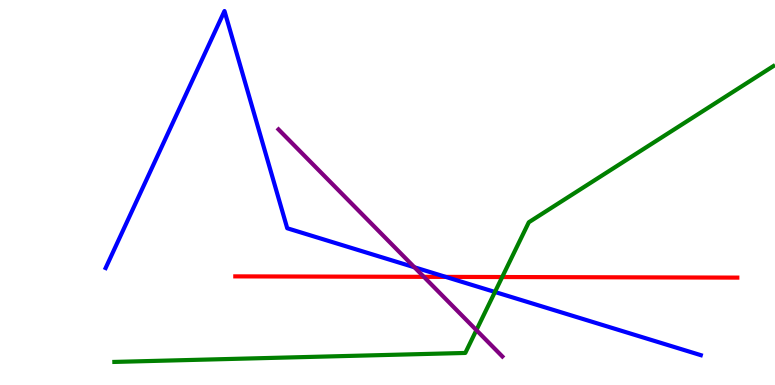[{'lines': ['blue', 'red'], 'intersections': [{'x': 5.75, 'y': 2.81}]}, {'lines': ['green', 'red'], 'intersections': [{'x': 6.48, 'y': 2.8}]}, {'lines': ['purple', 'red'], 'intersections': [{'x': 5.47, 'y': 2.81}]}, {'lines': ['blue', 'green'], 'intersections': [{'x': 6.39, 'y': 2.42}]}, {'lines': ['blue', 'purple'], 'intersections': [{'x': 5.35, 'y': 3.06}]}, {'lines': ['green', 'purple'], 'intersections': [{'x': 6.15, 'y': 1.43}]}]